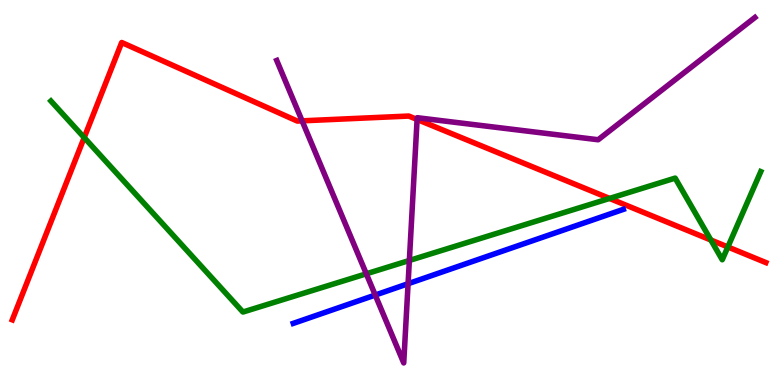[{'lines': ['blue', 'red'], 'intersections': []}, {'lines': ['green', 'red'], 'intersections': [{'x': 1.09, 'y': 6.43}, {'x': 7.87, 'y': 4.85}, {'x': 9.17, 'y': 3.77}, {'x': 9.39, 'y': 3.59}]}, {'lines': ['purple', 'red'], 'intersections': [{'x': 3.9, 'y': 6.86}, {'x': 5.38, 'y': 6.9}]}, {'lines': ['blue', 'green'], 'intersections': []}, {'lines': ['blue', 'purple'], 'intersections': [{'x': 4.84, 'y': 2.34}, {'x': 5.27, 'y': 2.63}]}, {'lines': ['green', 'purple'], 'intersections': [{'x': 4.73, 'y': 2.89}, {'x': 5.28, 'y': 3.23}]}]